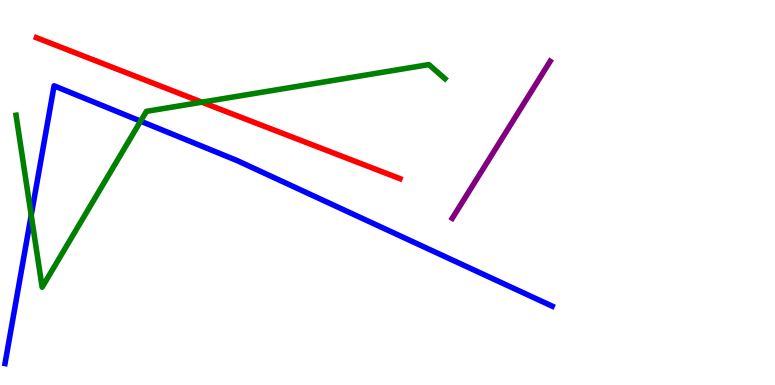[{'lines': ['blue', 'red'], 'intersections': []}, {'lines': ['green', 'red'], 'intersections': [{'x': 2.61, 'y': 7.35}]}, {'lines': ['purple', 'red'], 'intersections': []}, {'lines': ['blue', 'green'], 'intersections': [{'x': 0.403, 'y': 4.41}, {'x': 1.81, 'y': 6.85}]}, {'lines': ['blue', 'purple'], 'intersections': []}, {'lines': ['green', 'purple'], 'intersections': []}]